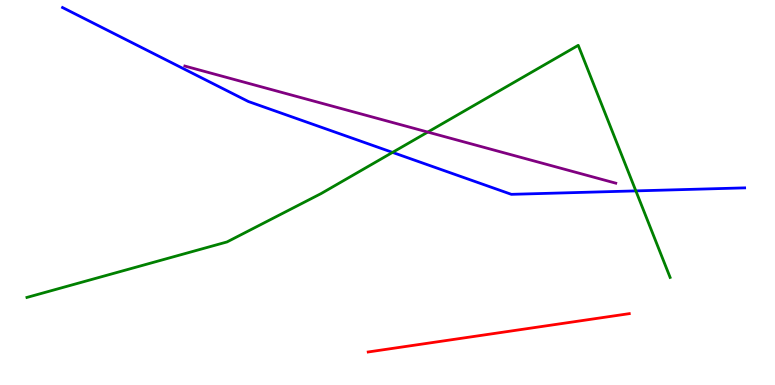[{'lines': ['blue', 'red'], 'intersections': []}, {'lines': ['green', 'red'], 'intersections': []}, {'lines': ['purple', 'red'], 'intersections': []}, {'lines': ['blue', 'green'], 'intersections': [{'x': 5.06, 'y': 6.04}, {'x': 8.2, 'y': 5.04}]}, {'lines': ['blue', 'purple'], 'intersections': []}, {'lines': ['green', 'purple'], 'intersections': [{'x': 5.52, 'y': 6.57}]}]